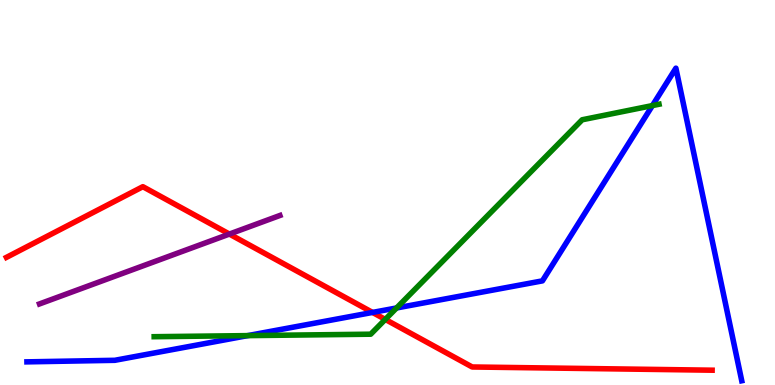[{'lines': ['blue', 'red'], 'intersections': [{'x': 4.81, 'y': 1.88}]}, {'lines': ['green', 'red'], 'intersections': [{'x': 4.97, 'y': 1.7}]}, {'lines': ['purple', 'red'], 'intersections': [{'x': 2.96, 'y': 3.92}]}, {'lines': ['blue', 'green'], 'intersections': [{'x': 3.2, 'y': 1.28}, {'x': 5.12, 'y': 2.0}, {'x': 8.42, 'y': 7.26}]}, {'lines': ['blue', 'purple'], 'intersections': []}, {'lines': ['green', 'purple'], 'intersections': []}]